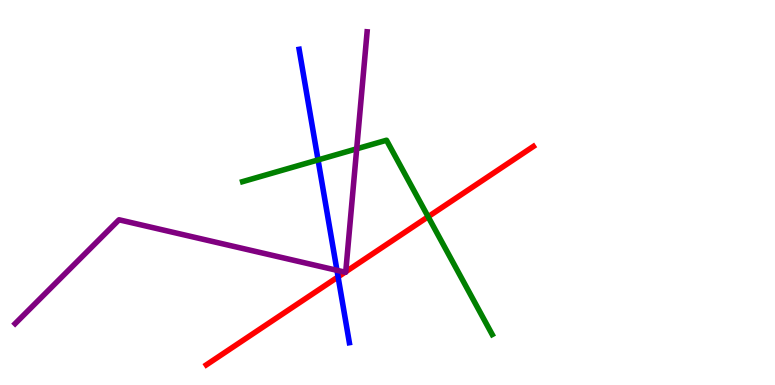[{'lines': ['blue', 'red'], 'intersections': [{'x': 4.36, 'y': 2.81}]}, {'lines': ['green', 'red'], 'intersections': [{'x': 5.52, 'y': 4.37}]}, {'lines': ['purple', 'red'], 'intersections': [{'x': 4.45, 'y': 2.93}, {'x': 4.46, 'y': 2.94}]}, {'lines': ['blue', 'green'], 'intersections': [{'x': 4.1, 'y': 5.85}]}, {'lines': ['blue', 'purple'], 'intersections': [{'x': 4.35, 'y': 2.98}]}, {'lines': ['green', 'purple'], 'intersections': [{'x': 4.6, 'y': 6.13}]}]